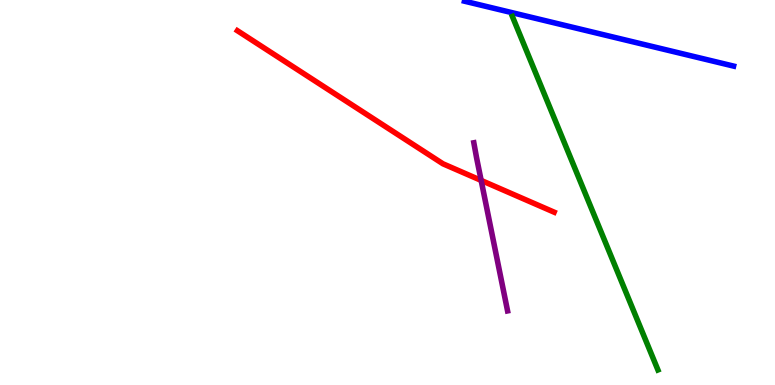[{'lines': ['blue', 'red'], 'intersections': []}, {'lines': ['green', 'red'], 'intersections': []}, {'lines': ['purple', 'red'], 'intersections': [{'x': 6.21, 'y': 5.31}]}, {'lines': ['blue', 'green'], 'intersections': []}, {'lines': ['blue', 'purple'], 'intersections': []}, {'lines': ['green', 'purple'], 'intersections': []}]